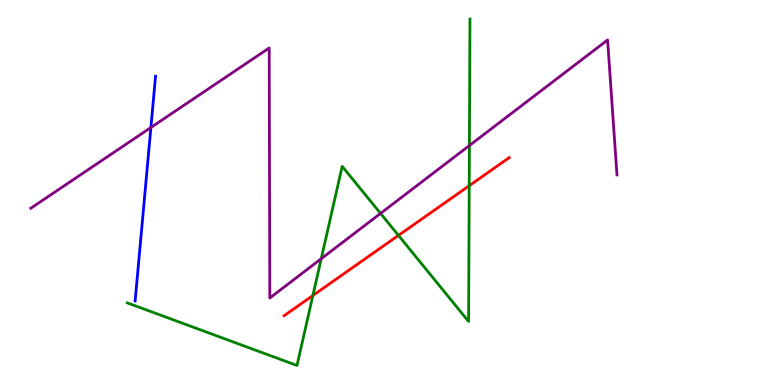[{'lines': ['blue', 'red'], 'intersections': []}, {'lines': ['green', 'red'], 'intersections': [{'x': 4.04, 'y': 2.32}, {'x': 5.14, 'y': 3.89}, {'x': 6.05, 'y': 5.18}]}, {'lines': ['purple', 'red'], 'intersections': []}, {'lines': ['blue', 'green'], 'intersections': []}, {'lines': ['blue', 'purple'], 'intersections': [{'x': 1.95, 'y': 6.69}]}, {'lines': ['green', 'purple'], 'intersections': [{'x': 4.14, 'y': 3.28}, {'x': 4.91, 'y': 4.46}, {'x': 6.06, 'y': 6.22}]}]